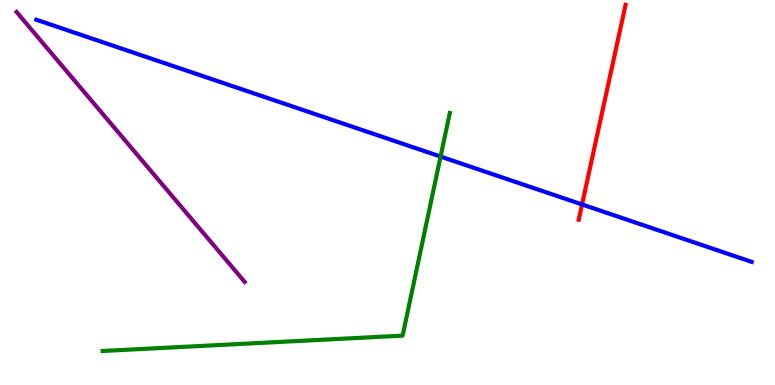[{'lines': ['blue', 'red'], 'intersections': [{'x': 7.51, 'y': 4.69}]}, {'lines': ['green', 'red'], 'intersections': []}, {'lines': ['purple', 'red'], 'intersections': []}, {'lines': ['blue', 'green'], 'intersections': [{'x': 5.68, 'y': 5.93}]}, {'lines': ['blue', 'purple'], 'intersections': []}, {'lines': ['green', 'purple'], 'intersections': []}]